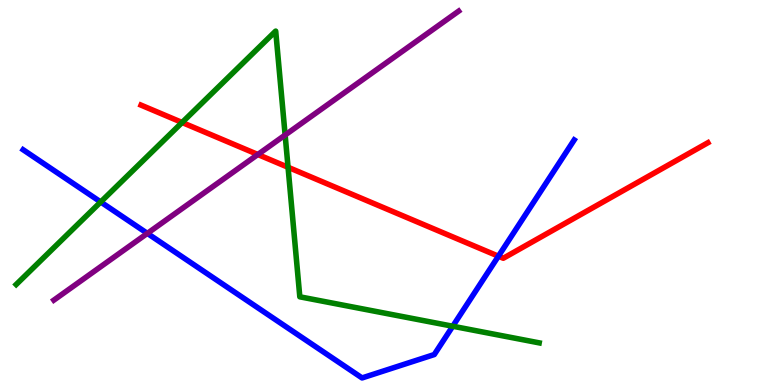[{'lines': ['blue', 'red'], 'intersections': [{'x': 6.43, 'y': 3.35}]}, {'lines': ['green', 'red'], 'intersections': [{'x': 2.35, 'y': 6.82}, {'x': 3.72, 'y': 5.66}]}, {'lines': ['purple', 'red'], 'intersections': [{'x': 3.33, 'y': 5.99}]}, {'lines': ['blue', 'green'], 'intersections': [{'x': 1.3, 'y': 4.75}, {'x': 5.84, 'y': 1.53}]}, {'lines': ['blue', 'purple'], 'intersections': [{'x': 1.9, 'y': 3.94}]}, {'lines': ['green', 'purple'], 'intersections': [{'x': 3.68, 'y': 6.49}]}]